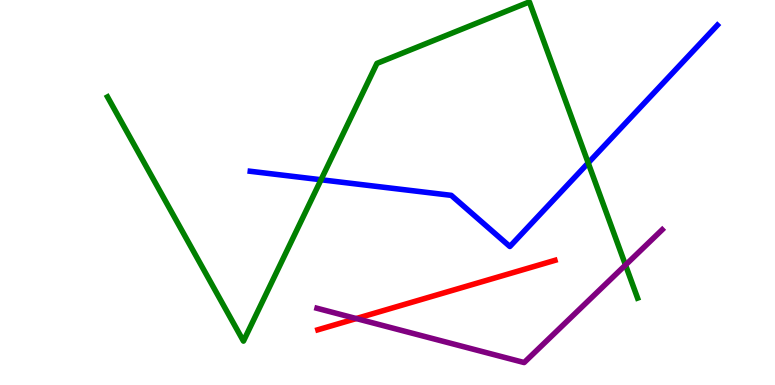[{'lines': ['blue', 'red'], 'intersections': []}, {'lines': ['green', 'red'], 'intersections': []}, {'lines': ['purple', 'red'], 'intersections': [{'x': 4.6, 'y': 1.73}]}, {'lines': ['blue', 'green'], 'intersections': [{'x': 4.14, 'y': 5.33}, {'x': 7.59, 'y': 5.77}]}, {'lines': ['blue', 'purple'], 'intersections': []}, {'lines': ['green', 'purple'], 'intersections': [{'x': 8.07, 'y': 3.12}]}]